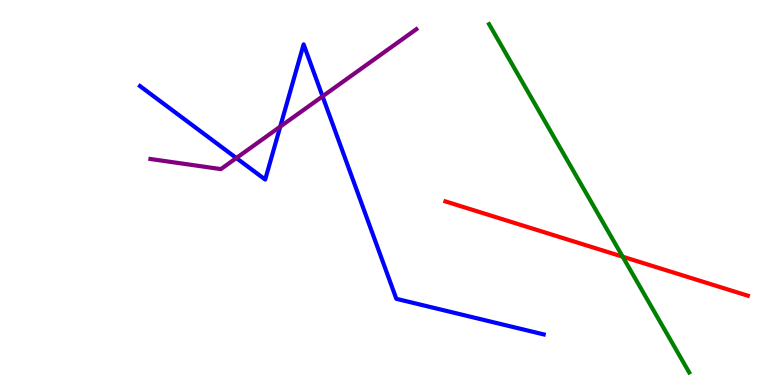[{'lines': ['blue', 'red'], 'intersections': []}, {'lines': ['green', 'red'], 'intersections': [{'x': 8.03, 'y': 3.33}]}, {'lines': ['purple', 'red'], 'intersections': []}, {'lines': ['blue', 'green'], 'intersections': []}, {'lines': ['blue', 'purple'], 'intersections': [{'x': 3.05, 'y': 5.9}, {'x': 3.62, 'y': 6.71}, {'x': 4.16, 'y': 7.5}]}, {'lines': ['green', 'purple'], 'intersections': []}]